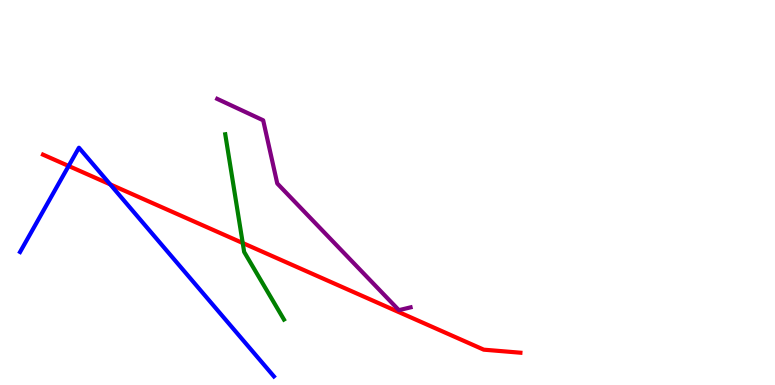[{'lines': ['blue', 'red'], 'intersections': [{'x': 0.885, 'y': 5.69}, {'x': 1.42, 'y': 5.21}]}, {'lines': ['green', 'red'], 'intersections': [{'x': 3.13, 'y': 3.69}]}, {'lines': ['purple', 'red'], 'intersections': []}, {'lines': ['blue', 'green'], 'intersections': []}, {'lines': ['blue', 'purple'], 'intersections': []}, {'lines': ['green', 'purple'], 'intersections': []}]